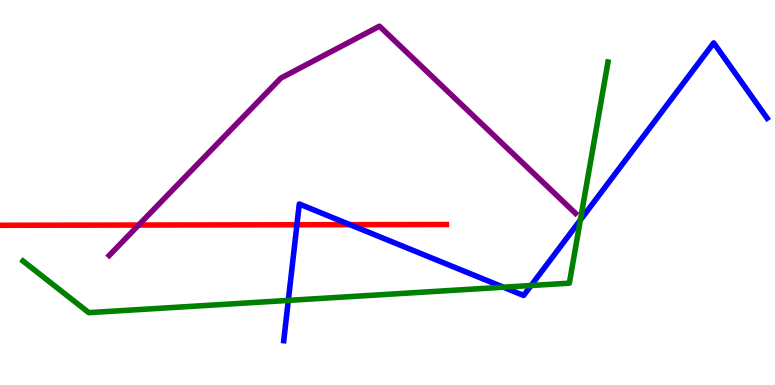[{'lines': ['blue', 'red'], 'intersections': [{'x': 3.83, 'y': 4.16}, {'x': 4.52, 'y': 4.16}]}, {'lines': ['green', 'red'], 'intersections': []}, {'lines': ['purple', 'red'], 'intersections': [{'x': 1.79, 'y': 4.15}]}, {'lines': ['blue', 'green'], 'intersections': [{'x': 3.72, 'y': 2.2}, {'x': 6.5, 'y': 2.54}, {'x': 6.85, 'y': 2.58}, {'x': 7.49, 'y': 4.28}]}, {'lines': ['blue', 'purple'], 'intersections': []}, {'lines': ['green', 'purple'], 'intersections': []}]